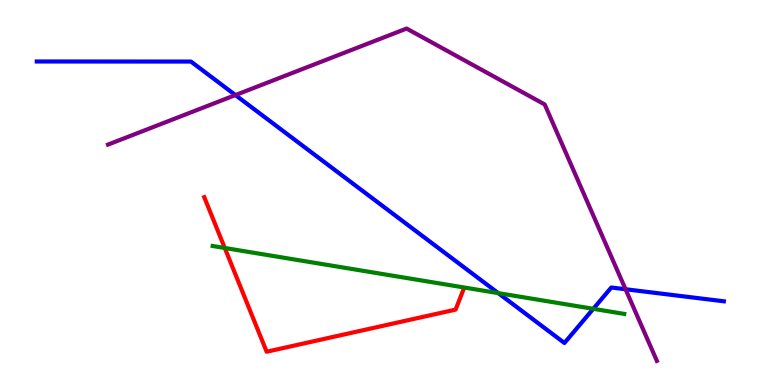[{'lines': ['blue', 'red'], 'intersections': []}, {'lines': ['green', 'red'], 'intersections': [{'x': 2.9, 'y': 3.56}]}, {'lines': ['purple', 'red'], 'intersections': []}, {'lines': ['blue', 'green'], 'intersections': [{'x': 6.43, 'y': 2.39}, {'x': 7.66, 'y': 1.98}]}, {'lines': ['blue', 'purple'], 'intersections': [{'x': 3.04, 'y': 7.53}, {'x': 8.07, 'y': 2.49}]}, {'lines': ['green', 'purple'], 'intersections': []}]